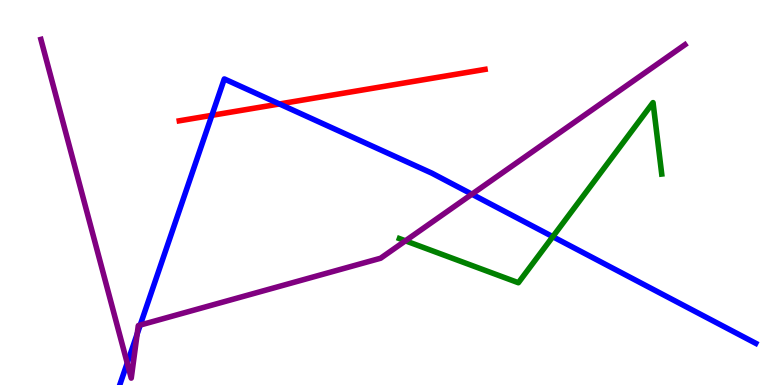[{'lines': ['blue', 'red'], 'intersections': [{'x': 2.73, 'y': 7.0}, {'x': 3.61, 'y': 7.3}]}, {'lines': ['green', 'red'], 'intersections': []}, {'lines': ['purple', 'red'], 'intersections': []}, {'lines': ['blue', 'green'], 'intersections': [{'x': 7.13, 'y': 3.85}]}, {'lines': ['blue', 'purple'], 'intersections': [{'x': 1.64, 'y': 0.57}, {'x': 1.77, 'y': 1.33}, {'x': 1.81, 'y': 1.56}, {'x': 6.09, 'y': 4.96}]}, {'lines': ['green', 'purple'], 'intersections': [{'x': 5.23, 'y': 3.75}]}]